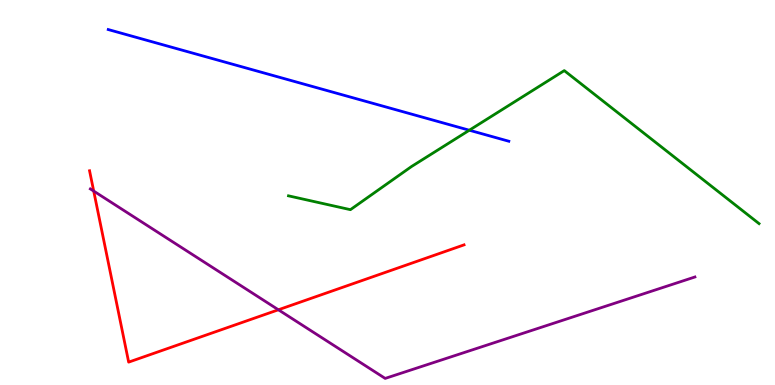[{'lines': ['blue', 'red'], 'intersections': []}, {'lines': ['green', 'red'], 'intersections': []}, {'lines': ['purple', 'red'], 'intersections': [{'x': 1.21, 'y': 5.04}, {'x': 3.59, 'y': 1.95}]}, {'lines': ['blue', 'green'], 'intersections': [{'x': 6.06, 'y': 6.62}]}, {'lines': ['blue', 'purple'], 'intersections': []}, {'lines': ['green', 'purple'], 'intersections': []}]